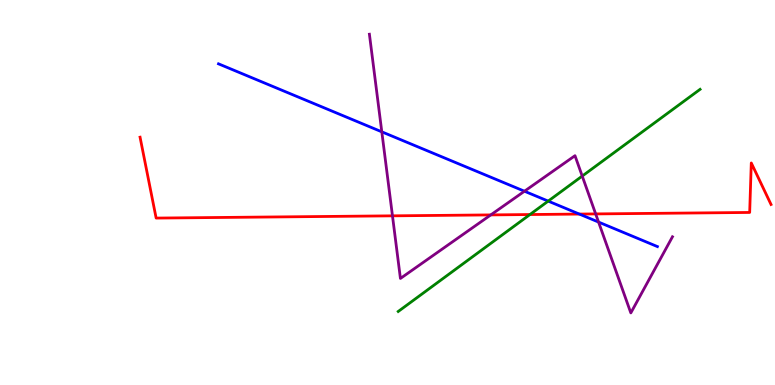[{'lines': ['blue', 'red'], 'intersections': [{'x': 7.48, 'y': 4.44}]}, {'lines': ['green', 'red'], 'intersections': [{'x': 6.84, 'y': 4.43}]}, {'lines': ['purple', 'red'], 'intersections': [{'x': 5.06, 'y': 4.39}, {'x': 6.33, 'y': 4.42}, {'x': 7.69, 'y': 4.44}]}, {'lines': ['blue', 'green'], 'intersections': [{'x': 7.07, 'y': 4.78}]}, {'lines': ['blue', 'purple'], 'intersections': [{'x': 4.93, 'y': 6.58}, {'x': 6.77, 'y': 5.03}, {'x': 7.72, 'y': 4.23}]}, {'lines': ['green', 'purple'], 'intersections': [{'x': 7.51, 'y': 5.43}]}]